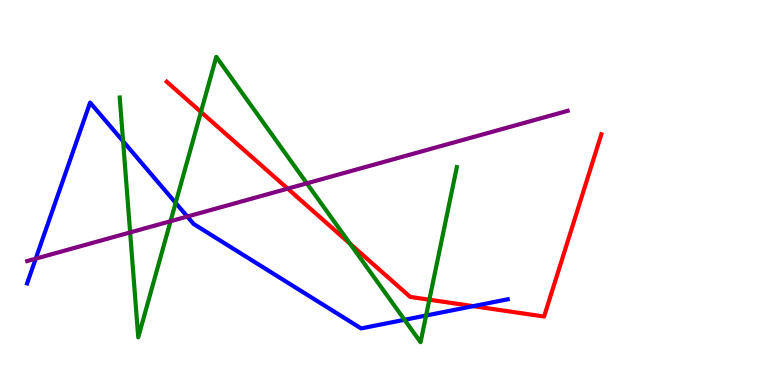[{'lines': ['blue', 'red'], 'intersections': [{'x': 6.11, 'y': 2.05}]}, {'lines': ['green', 'red'], 'intersections': [{'x': 2.59, 'y': 7.09}, {'x': 4.52, 'y': 3.67}, {'x': 5.54, 'y': 2.21}]}, {'lines': ['purple', 'red'], 'intersections': [{'x': 3.71, 'y': 5.1}]}, {'lines': ['blue', 'green'], 'intersections': [{'x': 1.59, 'y': 6.33}, {'x': 2.27, 'y': 4.73}, {'x': 5.22, 'y': 1.69}, {'x': 5.5, 'y': 1.8}]}, {'lines': ['blue', 'purple'], 'intersections': [{'x': 0.461, 'y': 3.28}, {'x': 2.42, 'y': 4.38}]}, {'lines': ['green', 'purple'], 'intersections': [{'x': 1.68, 'y': 3.96}, {'x': 2.2, 'y': 4.25}, {'x': 3.96, 'y': 5.24}]}]